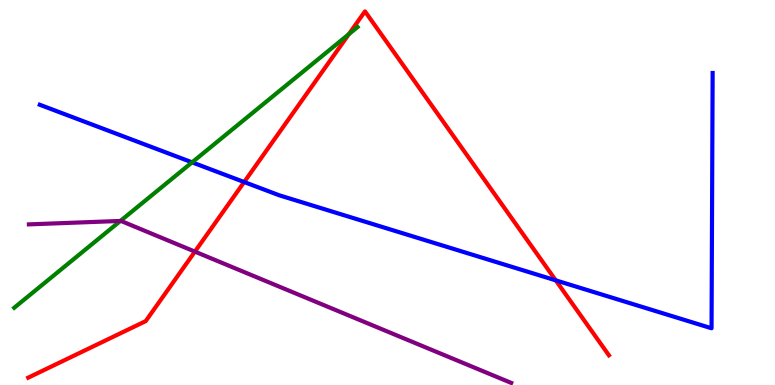[{'lines': ['blue', 'red'], 'intersections': [{'x': 3.15, 'y': 5.27}, {'x': 7.17, 'y': 2.72}]}, {'lines': ['green', 'red'], 'intersections': [{'x': 4.5, 'y': 9.11}]}, {'lines': ['purple', 'red'], 'intersections': [{'x': 2.51, 'y': 3.46}]}, {'lines': ['blue', 'green'], 'intersections': [{'x': 2.48, 'y': 5.78}]}, {'lines': ['blue', 'purple'], 'intersections': []}, {'lines': ['green', 'purple'], 'intersections': [{'x': 1.55, 'y': 4.26}]}]